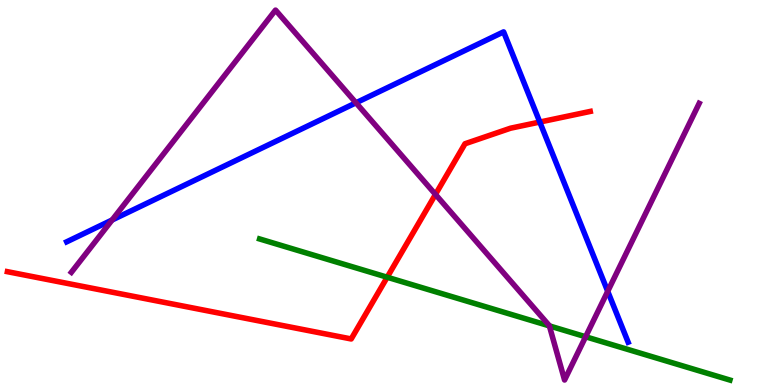[{'lines': ['blue', 'red'], 'intersections': [{'x': 6.97, 'y': 6.83}]}, {'lines': ['green', 'red'], 'intersections': [{'x': 5.0, 'y': 2.8}]}, {'lines': ['purple', 'red'], 'intersections': [{'x': 5.62, 'y': 4.95}]}, {'lines': ['blue', 'green'], 'intersections': []}, {'lines': ['blue', 'purple'], 'intersections': [{'x': 1.45, 'y': 4.29}, {'x': 4.59, 'y': 7.33}, {'x': 7.84, 'y': 2.43}]}, {'lines': ['green', 'purple'], 'intersections': [{'x': 7.09, 'y': 1.54}, {'x': 7.56, 'y': 1.25}]}]